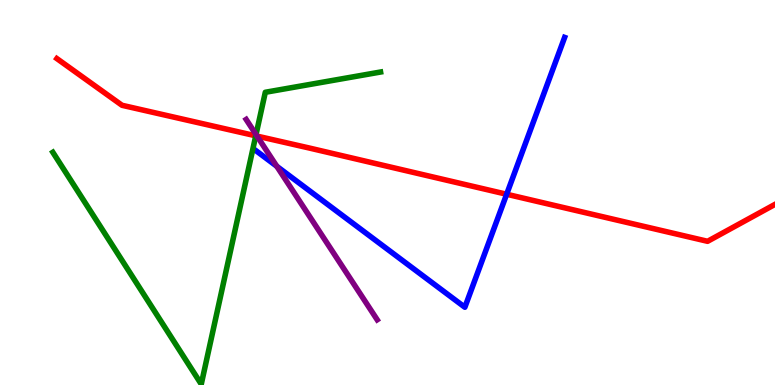[{'lines': ['blue', 'red'], 'intersections': [{'x': 6.54, 'y': 4.95}]}, {'lines': ['green', 'red'], 'intersections': [{'x': 3.3, 'y': 6.47}]}, {'lines': ['purple', 'red'], 'intersections': [{'x': 3.32, 'y': 6.46}]}, {'lines': ['blue', 'green'], 'intersections': []}, {'lines': ['blue', 'purple'], 'intersections': [{'x': 3.57, 'y': 5.68}]}, {'lines': ['green', 'purple'], 'intersections': [{'x': 3.3, 'y': 6.51}]}]